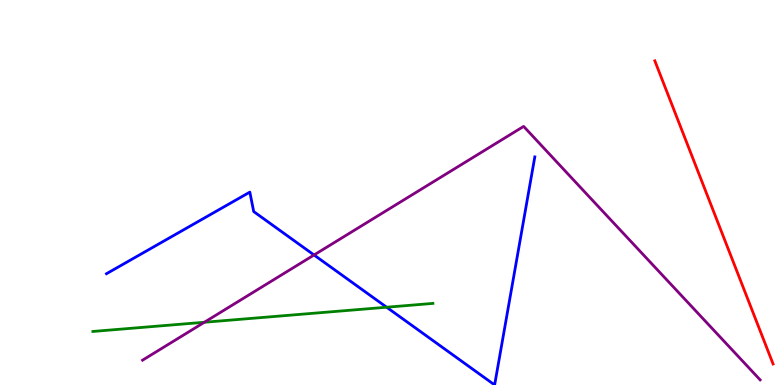[{'lines': ['blue', 'red'], 'intersections': []}, {'lines': ['green', 'red'], 'intersections': []}, {'lines': ['purple', 'red'], 'intersections': []}, {'lines': ['blue', 'green'], 'intersections': [{'x': 4.99, 'y': 2.02}]}, {'lines': ['blue', 'purple'], 'intersections': [{'x': 4.05, 'y': 3.38}]}, {'lines': ['green', 'purple'], 'intersections': [{'x': 2.64, 'y': 1.63}]}]